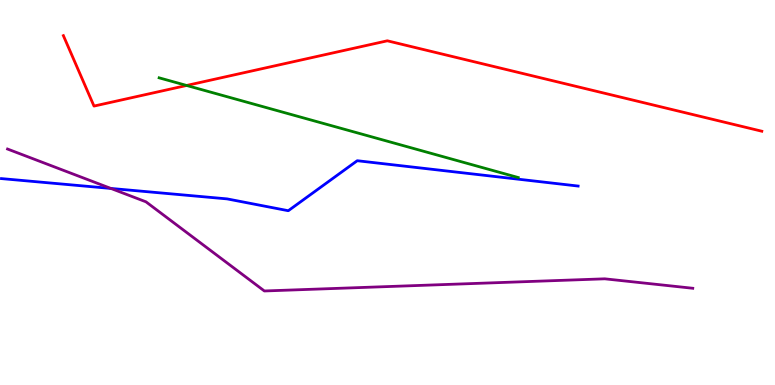[{'lines': ['blue', 'red'], 'intersections': []}, {'lines': ['green', 'red'], 'intersections': [{'x': 2.41, 'y': 7.78}]}, {'lines': ['purple', 'red'], 'intersections': []}, {'lines': ['blue', 'green'], 'intersections': []}, {'lines': ['blue', 'purple'], 'intersections': [{'x': 1.43, 'y': 5.11}]}, {'lines': ['green', 'purple'], 'intersections': []}]